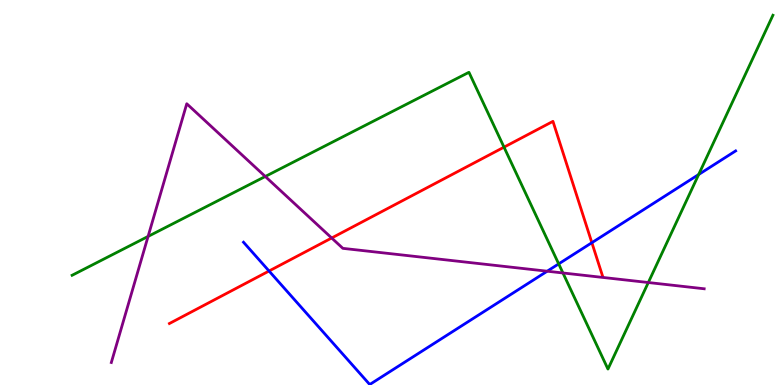[{'lines': ['blue', 'red'], 'intersections': [{'x': 3.47, 'y': 2.96}, {'x': 7.64, 'y': 3.7}]}, {'lines': ['green', 'red'], 'intersections': [{'x': 6.5, 'y': 6.18}]}, {'lines': ['purple', 'red'], 'intersections': [{'x': 4.28, 'y': 3.82}]}, {'lines': ['blue', 'green'], 'intersections': [{'x': 7.21, 'y': 3.15}, {'x': 9.01, 'y': 5.47}]}, {'lines': ['blue', 'purple'], 'intersections': [{'x': 7.06, 'y': 2.96}]}, {'lines': ['green', 'purple'], 'intersections': [{'x': 1.91, 'y': 3.86}, {'x': 3.42, 'y': 5.42}, {'x': 7.26, 'y': 2.91}, {'x': 8.37, 'y': 2.66}]}]